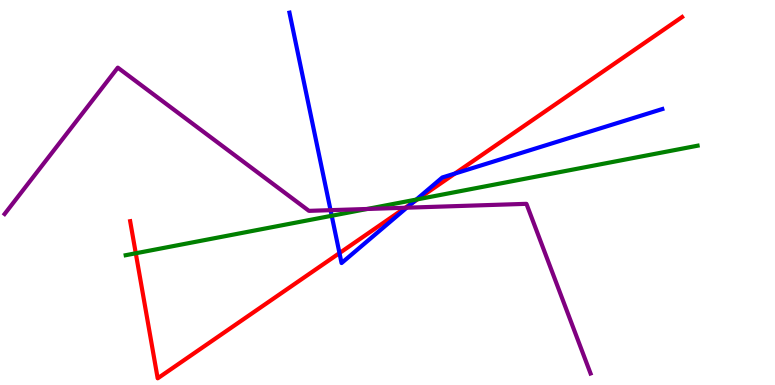[{'lines': ['blue', 'red'], 'intersections': [{'x': 4.38, 'y': 3.43}, {'x': 5.32, 'y': 4.74}, {'x': 5.87, 'y': 5.49}]}, {'lines': ['green', 'red'], 'intersections': [{'x': 1.75, 'y': 3.42}, {'x': 5.39, 'y': 4.82}]}, {'lines': ['purple', 'red'], 'intersections': [{'x': 5.23, 'y': 4.6}]}, {'lines': ['blue', 'green'], 'intersections': [{'x': 4.28, 'y': 4.4}, {'x': 5.37, 'y': 4.82}]}, {'lines': ['blue', 'purple'], 'intersections': [{'x': 4.27, 'y': 4.54}, {'x': 5.25, 'y': 4.61}]}, {'lines': ['green', 'purple'], 'intersections': [{'x': 4.74, 'y': 4.57}]}]